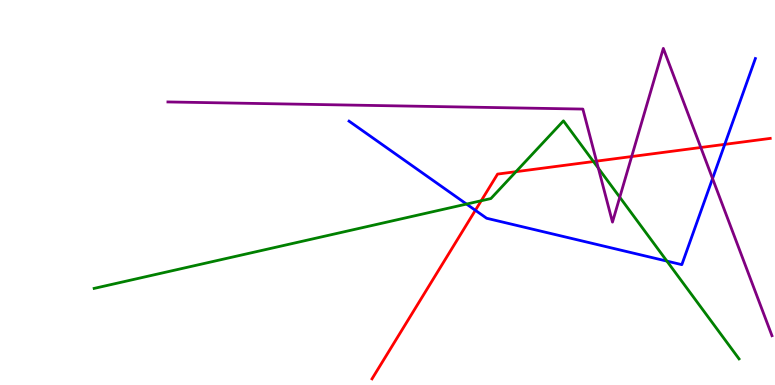[{'lines': ['blue', 'red'], 'intersections': [{'x': 6.13, 'y': 4.54}, {'x': 9.35, 'y': 6.25}]}, {'lines': ['green', 'red'], 'intersections': [{'x': 6.21, 'y': 4.79}, {'x': 6.66, 'y': 5.54}, {'x': 7.66, 'y': 5.8}]}, {'lines': ['purple', 'red'], 'intersections': [{'x': 7.7, 'y': 5.81}, {'x': 8.15, 'y': 5.93}, {'x': 9.04, 'y': 6.17}]}, {'lines': ['blue', 'green'], 'intersections': [{'x': 6.02, 'y': 4.7}, {'x': 8.61, 'y': 3.22}]}, {'lines': ['blue', 'purple'], 'intersections': [{'x': 9.19, 'y': 5.36}]}, {'lines': ['green', 'purple'], 'intersections': [{'x': 7.72, 'y': 5.63}, {'x': 8.0, 'y': 4.88}]}]